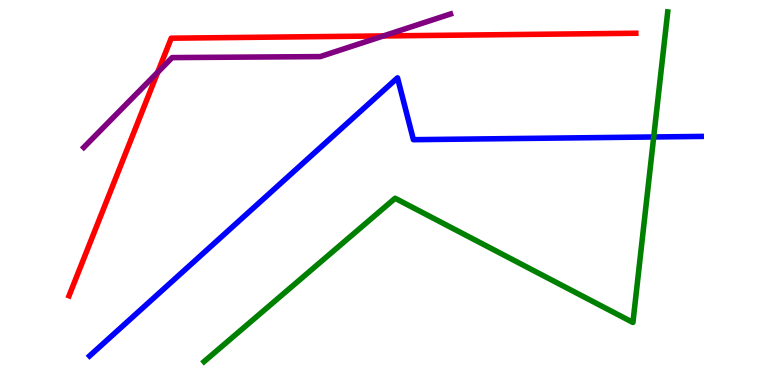[{'lines': ['blue', 'red'], 'intersections': []}, {'lines': ['green', 'red'], 'intersections': []}, {'lines': ['purple', 'red'], 'intersections': [{'x': 2.04, 'y': 8.12}, {'x': 4.95, 'y': 9.07}]}, {'lines': ['blue', 'green'], 'intersections': [{'x': 8.43, 'y': 6.44}]}, {'lines': ['blue', 'purple'], 'intersections': []}, {'lines': ['green', 'purple'], 'intersections': []}]